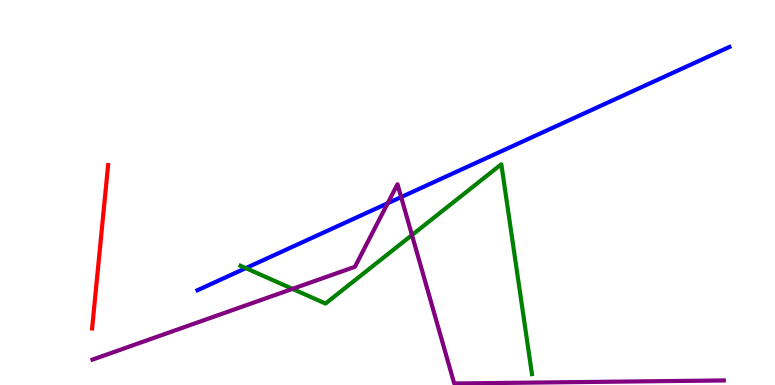[{'lines': ['blue', 'red'], 'intersections': []}, {'lines': ['green', 'red'], 'intersections': []}, {'lines': ['purple', 'red'], 'intersections': []}, {'lines': ['blue', 'green'], 'intersections': [{'x': 3.17, 'y': 3.04}]}, {'lines': ['blue', 'purple'], 'intersections': [{'x': 5.0, 'y': 4.72}, {'x': 5.18, 'y': 4.88}]}, {'lines': ['green', 'purple'], 'intersections': [{'x': 3.77, 'y': 2.5}, {'x': 5.32, 'y': 3.89}]}]